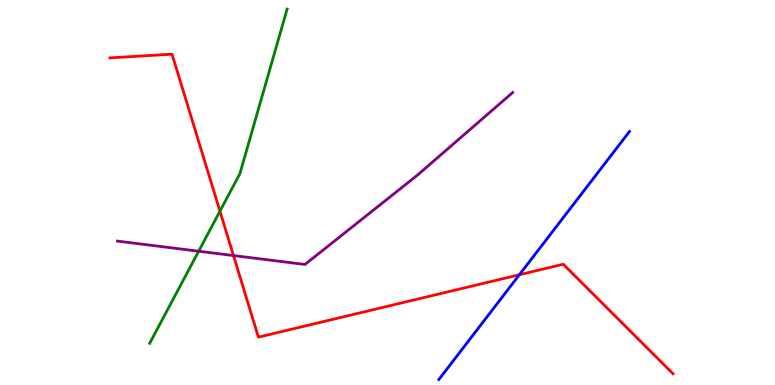[{'lines': ['blue', 'red'], 'intersections': [{'x': 6.7, 'y': 2.86}]}, {'lines': ['green', 'red'], 'intersections': [{'x': 2.84, 'y': 4.51}]}, {'lines': ['purple', 'red'], 'intersections': [{'x': 3.01, 'y': 3.36}]}, {'lines': ['blue', 'green'], 'intersections': []}, {'lines': ['blue', 'purple'], 'intersections': []}, {'lines': ['green', 'purple'], 'intersections': [{'x': 2.56, 'y': 3.47}]}]